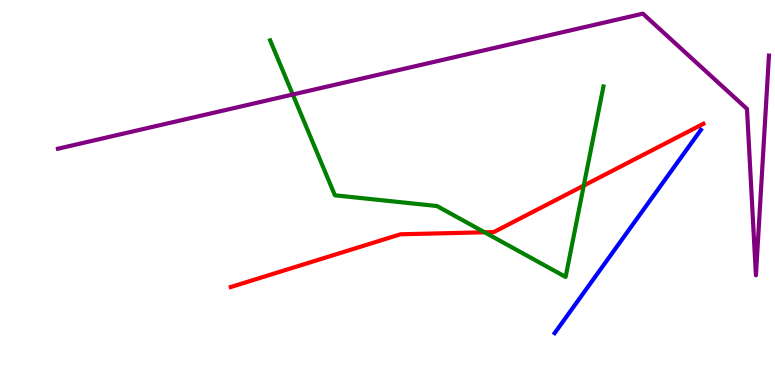[{'lines': ['blue', 'red'], 'intersections': []}, {'lines': ['green', 'red'], 'intersections': [{'x': 6.25, 'y': 3.97}, {'x': 7.53, 'y': 5.18}]}, {'lines': ['purple', 'red'], 'intersections': []}, {'lines': ['blue', 'green'], 'intersections': []}, {'lines': ['blue', 'purple'], 'intersections': []}, {'lines': ['green', 'purple'], 'intersections': [{'x': 3.78, 'y': 7.55}]}]